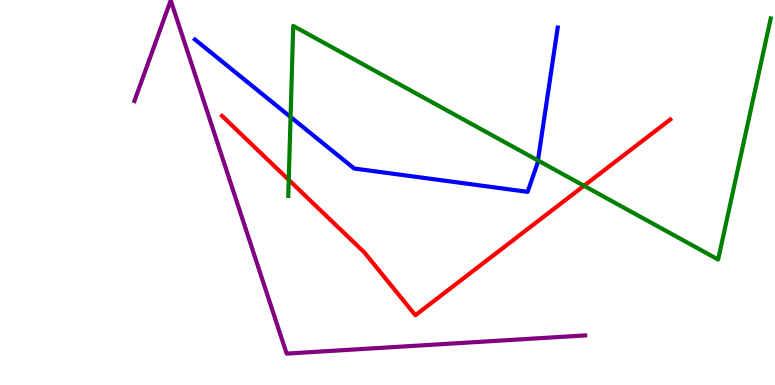[{'lines': ['blue', 'red'], 'intersections': []}, {'lines': ['green', 'red'], 'intersections': [{'x': 3.73, 'y': 5.33}, {'x': 7.54, 'y': 5.17}]}, {'lines': ['purple', 'red'], 'intersections': []}, {'lines': ['blue', 'green'], 'intersections': [{'x': 3.75, 'y': 6.96}, {'x': 6.94, 'y': 5.83}]}, {'lines': ['blue', 'purple'], 'intersections': []}, {'lines': ['green', 'purple'], 'intersections': []}]